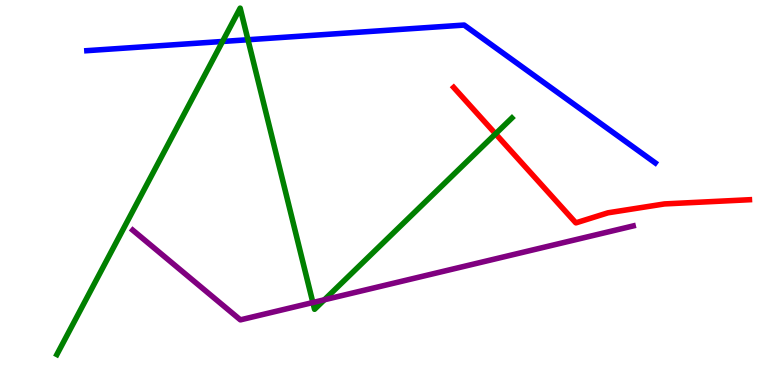[{'lines': ['blue', 'red'], 'intersections': []}, {'lines': ['green', 'red'], 'intersections': [{'x': 6.39, 'y': 6.52}]}, {'lines': ['purple', 'red'], 'intersections': []}, {'lines': ['blue', 'green'], 'intersections': [{'x': 2.87, 'y': 8.92}, {'x': 3.2, 'y': 8.97}]}, {'lines': ['blue', 'purple'], 'intersections': []}, {'lines': ['green', 'purple'], 'intersections': [{'x': 4.04, 'y': 2.14}, {'x': 4.19, 'y': 2.21}]}]